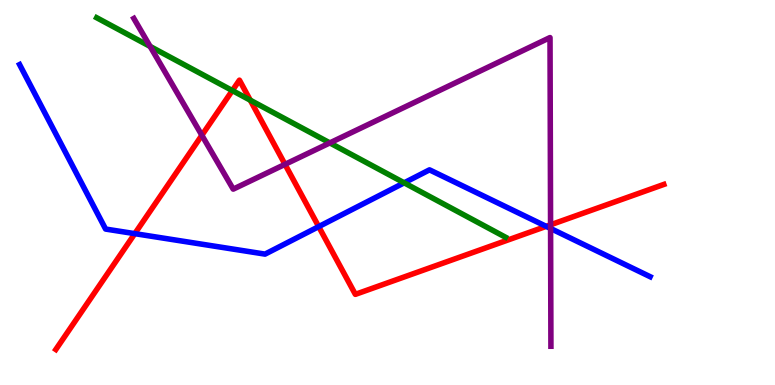[{'lines': ['blue', 'red'], 'intersections': [{'x': 1.74, 'y': 3.93}, {'x': 4.11, 'y': 4.11}, {'x': 7.05, 'y': 4.12}]}, {'lines': ['green', 'red'], 'intersections': [{'x': 3.0, 'y': 7.65}, {'x': 3.23, 'y': 7.4}]}, {'lines': ['purple', 'red'], 'intersections': [{'x': 2.6, 'y': 6.49}, {'x': 3.68, 'y': 5.73}, {'x': 7.1, 'y': 4.16}]}, {'lines': ['blue', 'green'], 'intersections': [{'x': 5.22, 'y': 5.25}]}, {'lines': ['blue', 'purple'], 'intersections': [{'x': 7.1, 'y': 4.07}]}, {'lines': ['green', 'purple'], 'intersections': [{'x': 1.94, 'y': 8.79}, {'x': 4.26, 'y': 6.29}]}]